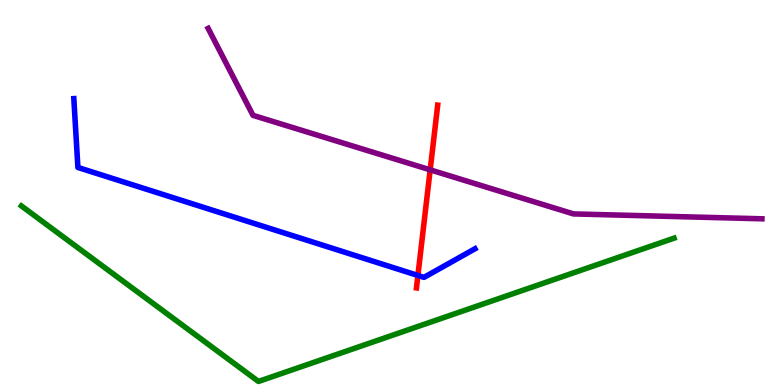[{'lines': ['blue', 'red'], 'intersections': [{'x': 5.39, 'y': 2.85}]}, {'lines': ['green', 'red'], 'intersections': []}, {'lines': ['purple', 'red'], 'intersections': [{'x': 5.55, 'y': 5.59}]}, {'lines': ['blue', 'green'], 'intersections': []}, {'lines': ['blue', 'purple'], 'intersections': []}, {'lines': ['green', 'purple'], 'intersections': []}]